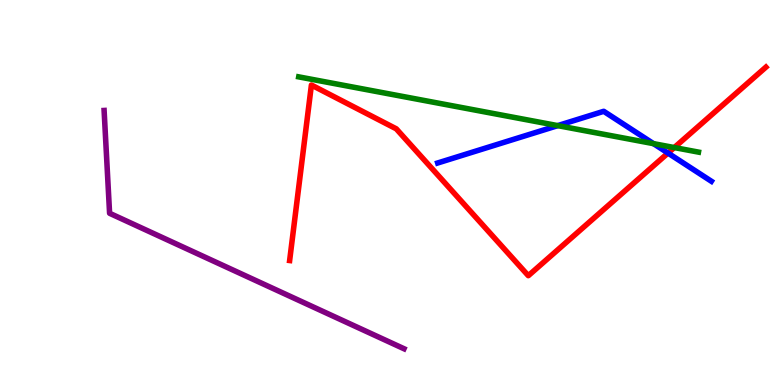[{'lines': ['blue', 'red'], 'intersections': [{'x': 8.62, 'y': 6.02}]}, {'lines': ['green', 'red'], 'intersections': [{'x': 8.7, 'y': 6.17}]}, {'lines': ['purple', 'red'], 'intersections': []}, {'lines': ['blue', 'green'], 'intersections': [{'x': 7.2, 'y': 6.74}, {'x': 8.43, 'y': 6.27}]}, {'lines': ['blue', 'purple'], 'intersections': []}, {'lines': ['green', 'purple'], 'intersections': []}]